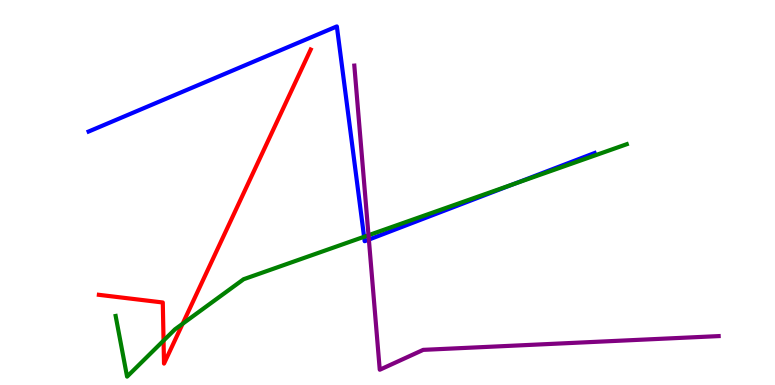[{'lines': ['blue', 'red'], 'intersections': []}, {'lines': ['green', 'red'], 'intersections': [{'x': 2.11, 'y': 1.15}, {'x': 2.36, 'y': 1.59}]}, {'lines': ['purple', 'red'], 'intersections': []}, {'lines': ['blue', 'green'], 'intersections': [{'x': 4.7, 'y': 3.85}, {'x': 6.63, 'y': 5.22}]}, {'lines': ['blue', 'purple'], 'intersections': [{'x': 4.76, 'y': 3.78}]}, {'lines': ['green', 'purple'], 'intersections': [{'x': 4.75, 'y': 3.89}]}]